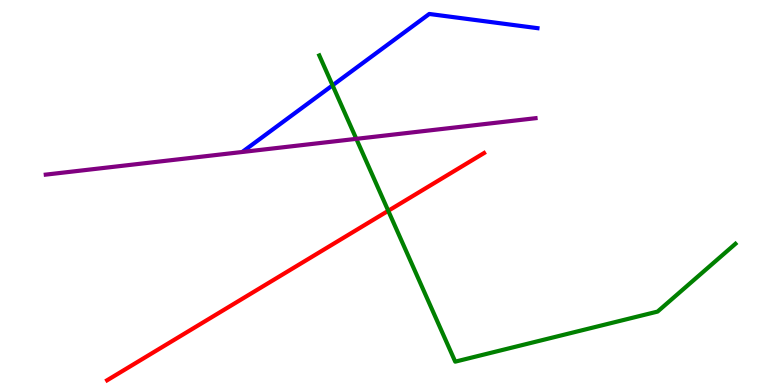[{'lines': ['blue', 'red'], 'intersections': []}, {'lines': ['green', 'red'], 'intersections': [{'x': 5.01, 'y': 4.52}]}, {'lines': ['purple', 'red'], 'intersections': []}, {'lines': ['blue', 'green'], 'intersections': [{'x': 4.29, 'y': 7.78}]}, {'lines': ['blue', 'purple'], 'intersections': []}, {'lines': ['green', 'purple'], 'intersections': [{'x': 4.6, 'y': 6.39}]}]